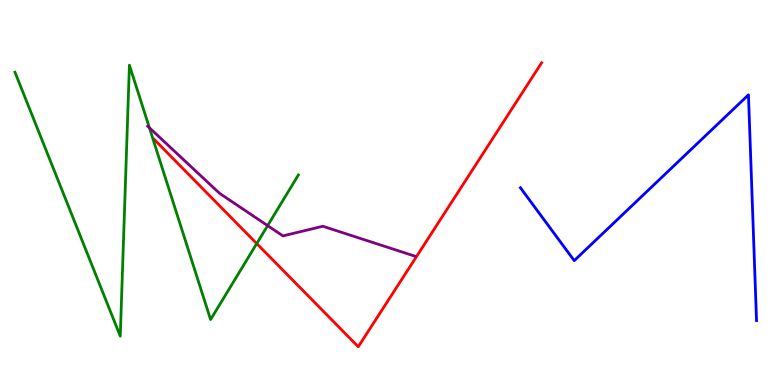[{'lines': ['blue', 'red'], 'intersections': []}, {'lines': ['green', 'red'], 'intersections': [{'x': 3.31, 'y': 3.67}]}, {'lines': ['purple', 'red'], 'intersections': []}, {'lines': ['blue', 'green'], 'intersections': []}, {'lines': ['blue', 'purple'], 'intersections': []}, {'lines': ['green', 'purple'], 'intersections': [{'x': 1.93, 'y': 6.68}, {'x': 3.45, 'y': 4.14}]}]